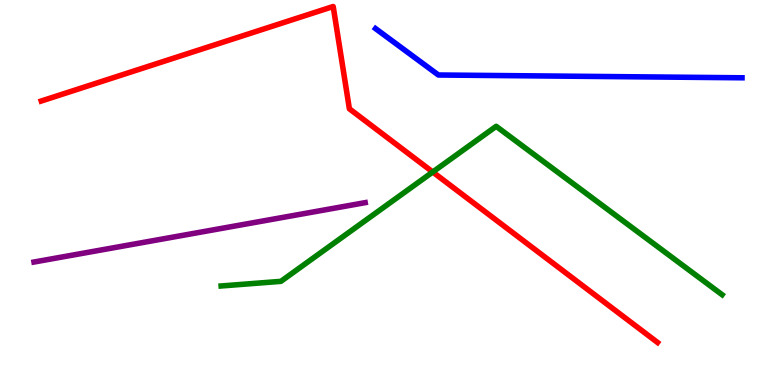[{'lines': ['blue', 'red'], 'intersections': []}, {'lines': ['green', 'red'], 'intersections': [{'x': 5.58, 'y': 5.53}]}, {'lines': ['purple', 'red'], 'intersections': []}, {'lines': ['blue', 'green'], 'intersections': []}, {'lines': ['blue', 'purple'], 'intersections': []}, {'lines': ['green', 'purple'], 'intersections': []}]